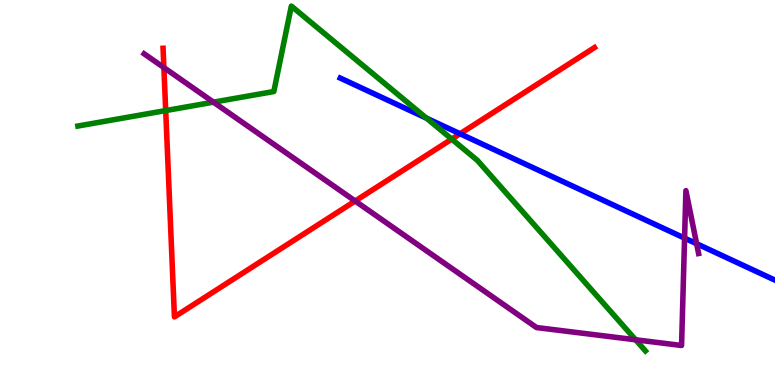[{'lines': ['blue', 'red'], 'intersections': [{'x': 5.94, 'y': 6.53}]}, {'lines': ['green', 'red'], 'intersections': [{'x': 2.14, 'y': 7.13}, {'x': 5.83, 'y': 6.39}]}, {'lines': ['purple', 'red'], 'intersections': [{'x': 2.11, 'y': 8.24}, {'x': 4.58, 'y': 4.78}]}, {'lines': ['blue', 'green'], 'intersections': [{'x': 5.5, 'y': 6.93}]}, {'lines': ['blue', 'purple'], 'intersections': [{'x': 8.83, 'y': 3.82}, {'x': 8.99, 'y': 3.67}]}, {'lines': ['green', 'purple'], 'intersections': [{'x': 2.75, 'y': 7.35}, {'x': 8.2, 'y': 1.17}]}]